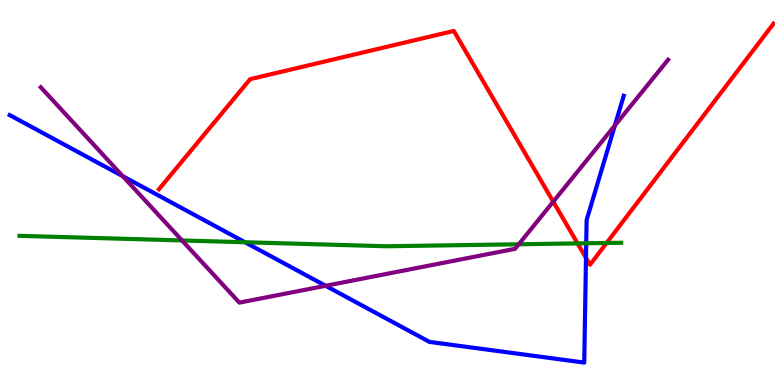[{'lines': ['blue', 'red'], 'intersections': [{'x': 7.56, 'y': 3.3}]}, {'lines': ['green', 'red'], 'intersections': [{'x': 7.45, 'y': 3.68}, {'x': 7.83, 'y': 3.69}]}, {'lines': ['purple', 'red'], 'intersections': [{'x': 7.14, 'y': 4.76}]}, {'lines': ['blue', 'green'], 'intersections': [{'x': 3.16, 'y': 3.71}, {'x': 7.56, 'y': 3.68}]}, {'lines': ['blue', 'purple'], 'intersections': [{'x': 1.58, 'y': 5.42}, {'x': 4.2, 'y': 2.58}, {'x': 7.93, 'y': 6.74}]}, {'lines': ['green', 'purple'], 'intersections': [{'x': 2.35, 'y': 3.75}, {'x': 6.69, 'y': 3.65}]}]